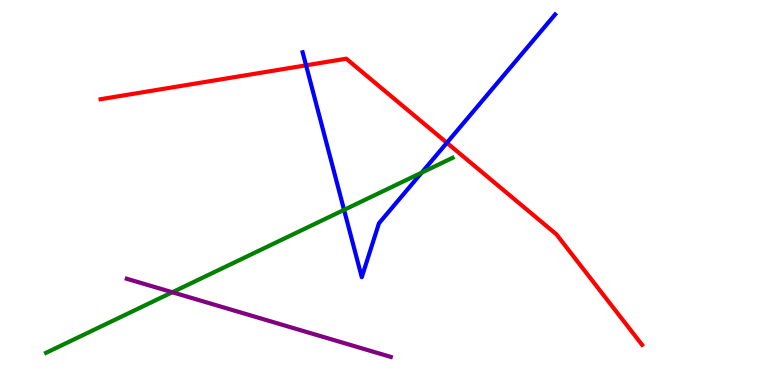[{'lines': ['blue', 'red'], 'intersections': [{'x': 3.95, 'y': 8.3}, {'x': 5.77, 'y': 6.29}]}, {'lines': ['green', 'red'], 'intersections': []}, {'lines': ['purple', 'red'], 'intersections': []}, {'lines': ['blue', 'green'], 'intersections': [{'x': 4.44, 'y': 4.55}, {'x': 5.44, 'y': 5.52}]}, {'lines': ['blue', 'purple'], 'intersections': []}, {'lines': ['green', 'purple'], 'intersections': [{'x': 2.22, 'y': 2.41}]}]